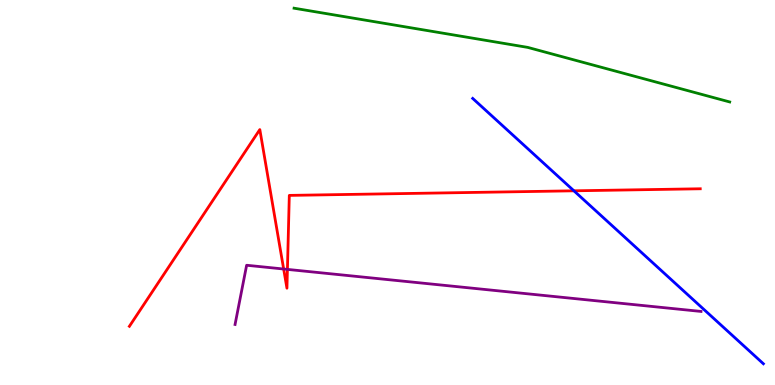[{'lines': ['blue', 'red'], 'intersections': [{'x': 7.41, 'y': 5.04}]}, {'lines': ['green', 'red'], 'intersections': []}, {'lines': ['purple', 'red'], 'intersections': [{'x': 3.66, 'y': 3.01}, {'x': 3.71, 'y': 3.0}]}, {'lines': ['blue', 'green'], 'intersections': []}, {'lines': ['blue', 'purple'], 'intersections': []}, {'lines': ['green', 'purple'], 'intersections': []}]